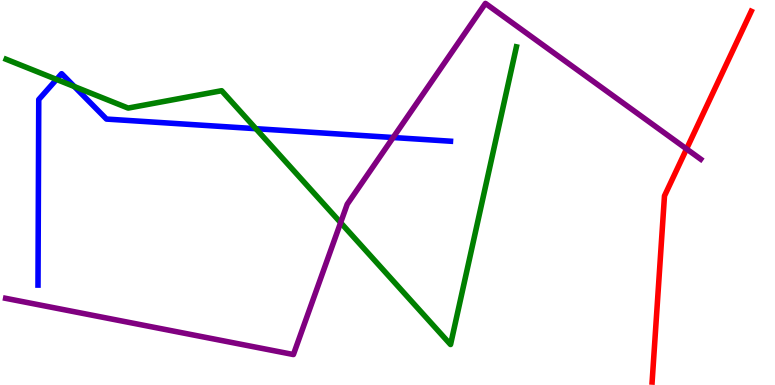[{'lines': ['blue', 'red'], 'intersections': []}, {'lines': ['green', 'red'], 'intersections': []}, {'lines': ['purple', 'red'], 'intersections': [{'x': 8.86, 'y': 6.13}]}, {'lines': ['blue', 'green'], 'intersections': [{'x': 0.729, 'y': 7.94}, {'x': 0.959, 'y': 7.75}, {'x': 3.3, 'y': 6.66}]}, {'lines': ['blue', 'purple'], 'intersections': [{'x': 5.07, 'y': 6.43}]}, {'lines': ['green', 'purple'], 'intersections': [{'x': 4.4, 'y': 4.22}]}]